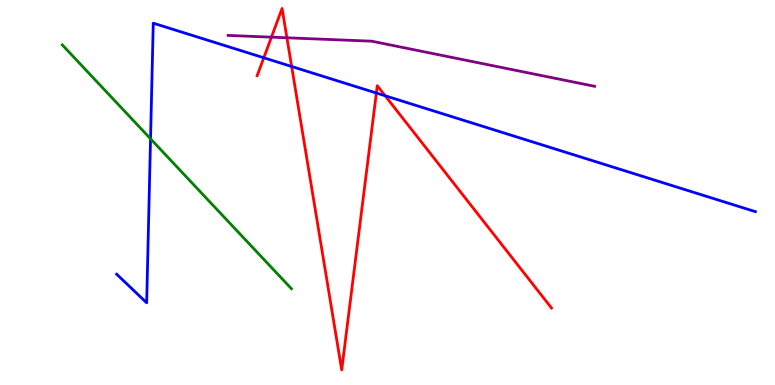[{'lines': ['blue', 'red'], 'intersections': [{'x': 3.4, 'y': 8.5}, {'x': 3.76, 'y': 8.27}, {'x': 4.86, 'y': 7.58}, {'x': 4.97, 'y': 7.51}]}, {'lines': ['green', 'red'], 'intersections': []}, {'lines': ['purple', 'red'], 'intersections': [{'x': 3.5, 'y': 9.03}, {'x': 3.7, 'y': 9.02}]}, {'lines': ['blue', 'green'], 'intersections': [{'x': 1.94, 'y': 6.39}]}, {'lines': ['blue', 'purple'], 'intersections': []}, {'lines': ['green', 'purple'], 'intersections': []}]